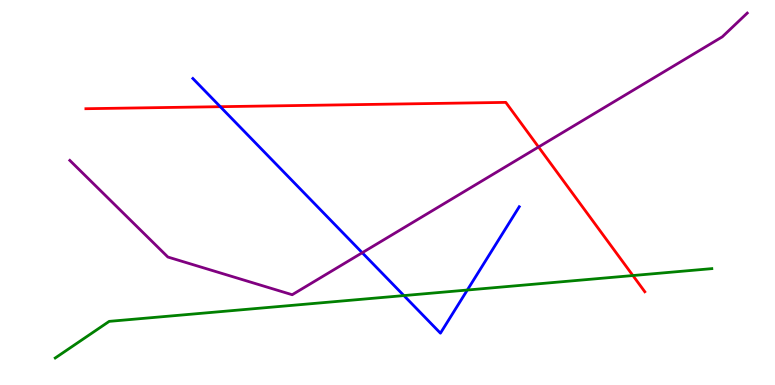[{'lines': ['blue', 'red'], 'intersections': [{'x': 2.84, 'y': 7.23}]}, {'lines': ['green', 'red'], 'intersections': [{'x': 8.17, 'y': 2.84}]}, {'lines': ['purple', 'red'], 'intersections': [{'x': 6.95, 'y': 6.18}]}, {'lines': ['blue', 'green'], 'intersections': [{'x': 5.21, 'y': 2.32}, {'x': 6.03, 'y': 2.47}]}, {'lines': ['blue', 'purple'], 'intersections': [{'x': 4.67, 'y': 3.44}]}, {'lines': ['green', 'purple'], 'intersections': []}]